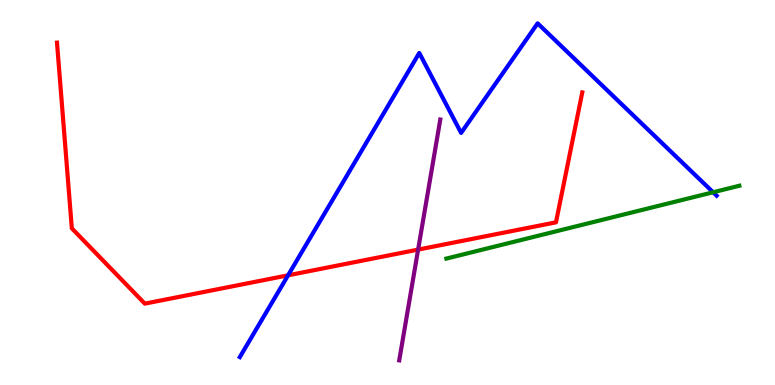[{'lines': ['blue', 'red'], 'intersections': [{'x': 3.72, 'y': 2.85}]}, {'lines': ['green', 'red'], 'intersections': []}, {'lines': ['purple', 'red'], 'intersections': [{'x': 5.4, 'y': 3.52}]}, {'lines': ['blue', 'green'], 'intersections': [{'x': 9.2, 'y': 5.01}]}, {'lines': ['blue', 'purple'], 'intersections': []}, {'lines': ['green', 'purple'], 'intersections': []}]